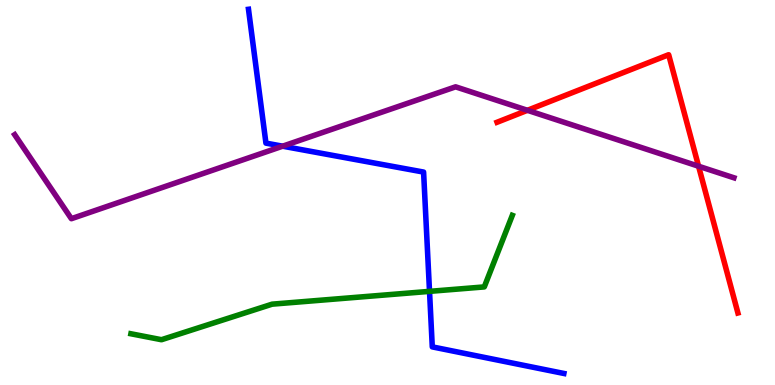[{'lines': ['blue', 'red'], 'intersections': []}, {'lines': ['green', 'red'], 'intersections': []}, {'lines': ['purple', 'red'], 'intersections': [{'x': 6.81, 'y': 7.13}, {'x': 9.01, 'y': 5.68}]}, {'lines': ['blue', 'green'], 'intersections': [{'x': 5.54, 'y': 2.43}]}, {'lines': ['blue', 'purple'], 'intersections': [{'x': 3.65, 'y': 6.2}]}, {'lines': ['green', 'purple'], 'intersections': []}]